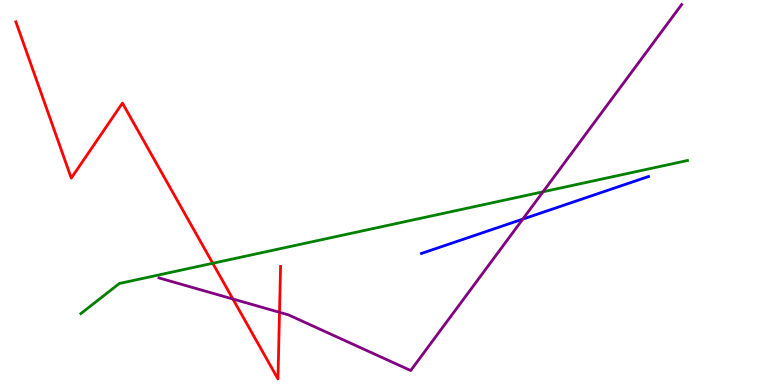[{'lines': ['blue', 'red'], 'intersections': []}, {'lines': ['green', 'red'], 'intersections': [{'x': 2.75, 'y': 3.16}]}, {'lines': ['purple', 'red'], 'intersections': [{'x': 3.01, 'y': 2.23}, {'x': 3.61, 'y': 1.89}]}, {'lines': ['blue', 'green'], 'intersections': []}, {'lines': ['blue', 'purple'], 'intersections': [{'x': 6.75, 'y': 4.31}]}, {'lines': ['green', 'purple'], 'intersections': [{'x': 7.01, 'y': 5.02}]}]